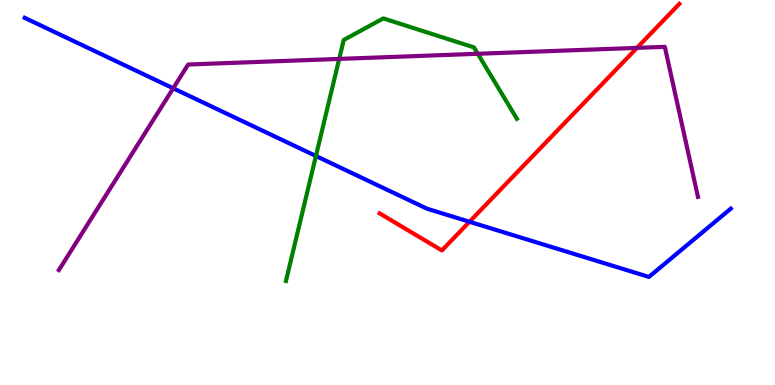[{'lines': ['blue', 'red'], 'intersections': [{'x': 6.06, 'y': 4.24}]}, {'lines': ['green', 'red'], 'intersections': []}, {'lines': ['purple', 'red'], 'intersections': [{'x': 8.22, 'y': 8.76}]}, {'lines': ['blue', 'green'], 'intersections': [{'x': 4.08, 'y': 5.95}]}, {'lines': ['blue', 'purple'], 'intersections': [{'x': 2.23, 'y': 7.71}]}, {'lines': ['green', 'purple'], 'intersections': [{'x': 4.38, 'y': 8.47}, {'x': 6.17, 'y': 8.6}]}]